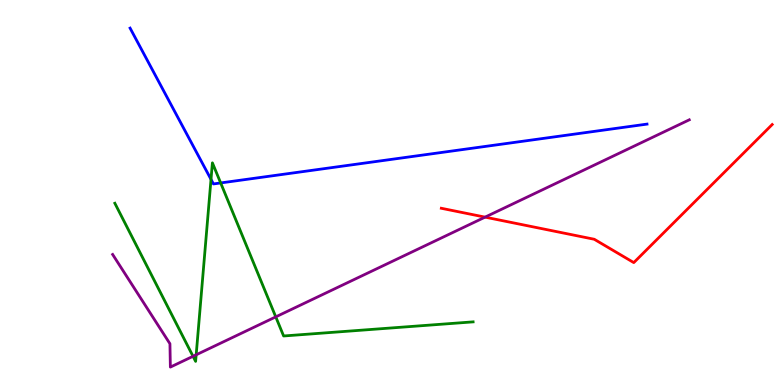[{'lines': ['blue', 'red'], 'intersections': []}, {'lines': ['green', 'red'], 'intersections': []}, {'lines': ['purple', 'red'], 'intersections': [{'x': 6.26, 'y': 4.36}]}, {'lines': ['blue', 'green'], 'intersections': [{'x': 2.72, 'y': 5.34}, {'x': 2.85, 'y': 5.25}]}, {'lines': ['blue', 'purple'], 'intersections': []}, {'lines': ['green', 'purple'], 'intersections': [{'x': 2.49, 'y': 0.745}, {'x': 2.53, 'y': 0.784}, {'x': 3.56, 'y': 1.77}]}]